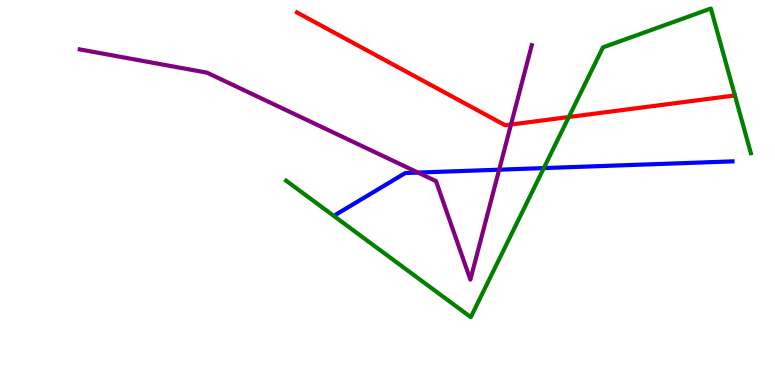[{'lines': ['blue', 'red'], 'intersections': []}, {'lines': ['green', 'red'], 'intersections': [{'x': 7.34, 'y': 6.96}]}, {'lines': ['purple', 'red'], 'intersections': [{'x': 6.59, 'y': 6.77}]}, {'lines': ['blue', 'green'], 'intersections': [{'x': 7.02, 'y': 5.63}]}, {'lines': ['blue', 'purple'], 'intersections': [{'x': 5.39, 'y': 5.52}, {'x': 6.44, 'y': 5.59}]}, {'lines': ['green', 'purple'], 'intersections': []}]